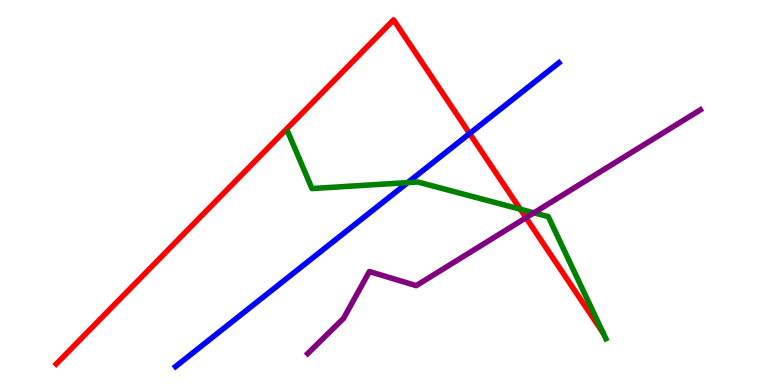[{'lines': ['blue', 'red'], 'intersections': [{'x': 6.06, 'y': 6.53}]}, {'lines': ['green', 'red'], 'intersections': [{'x': 6.71, 'y': 4.57}]}, {'lines': ['purple', 'red'], 'intersections': [{'x': 6.79, 'y': 4.34}]}, {'lines': ['blue', 'green'], 'intersections': [{'x': 5.26, 'y': 5.26}]}, {'lines': ['blue', 'purple'], 'intersections': []}, {'lines': ['green', 'purple'], 'intersections': [{'x': 6.89, 'y': 4.47}]}]